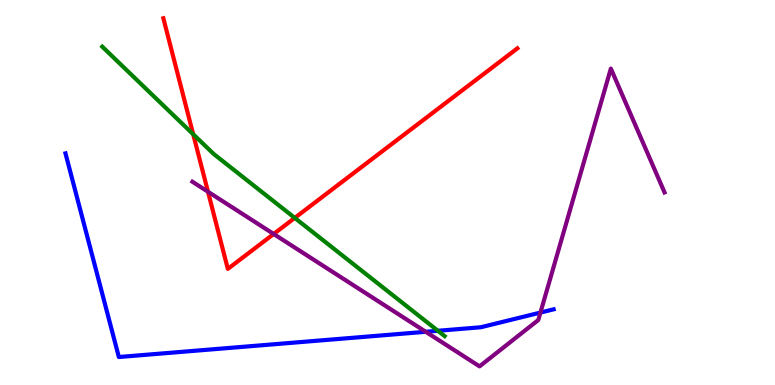[{'lines': ['blue', 'red'], 'intersections': []}, {'lines': ['green', 'red'], 'intersections': [{'x': 2.49, 'y': 6.51}, {'x': 3.8, 'y': 4.34}]}, {'lines': ['purple', 'red'], 'intersections': [{'x': 2.68, 'y': 5.02}, {'x': 3.53, 'y': 3.92}]}, {'lines': ['blue', 'green'], 'intersections': [{'x': 5.65, 'y': 1.41}]}, {'lines': ['blue', 'purple'], 'intersections': [{'x': 5.49, 'y': 1.38}, {'x': 6.97, 'y': 1.88}]}, {'lines': ['green', 'purple'], 'intersections': []}]